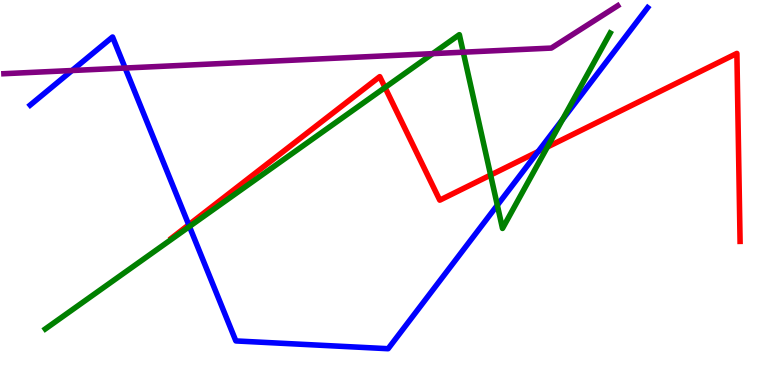[{'lines': ['blue', 'red'], 'intersections': [{'x': 2.44, 'y': 4.16}, {'x': 6.94, 'y': 6.06}]}, {'lines': ['green', 'red'], 'intersections': [{'x': 4.97, 'y': 7.73}, {'x': 6.33, 'y': 5.45}, {'x': 7.06, 'y': 6.18}]}, {'lines': ['purple', 'red'], 'intersections': []}, {'lines': ['blue', 'green'], 'intersections': [{'x': 2.44, 'y': 4.12}, {'x': 6.42, 'y': 4.67}, {'x': 7.26, 'y': 6.9}]}, {'lines': ['blue', 'purple'], 'intersections': [{'x': 0.929, 'y': 8.17}, {'x': 1.61, 'y': 8.23}]}, {'lines': ['green', 'purple'], 'intersections': [{'x': 5.58, 'y': 8.61}, {'x': 5.98, 'y': 8.64}]}]